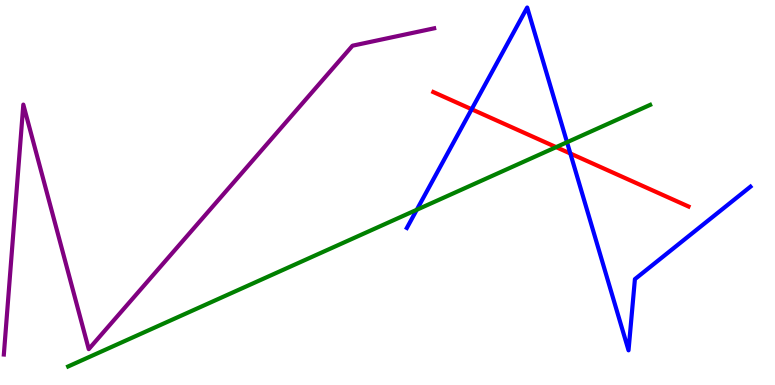[{'lines': ['blue', 'red'], 'intersections': [{'x': 6.09, 'y': 7.16}, {'x': 7.36, 'y': 6.01}]}, {'lines': ['green', 'red'], 'intersections': [{'x': 7.18, 'y': 6.18}]}, {'lines': ['purple', 'red'], 'intersections': []}, {'lines': ['blue', 'green'], 'intersections': [{'x': 5.38, 'y': 4.55}, {'x': 7.32, 'y': 6.31}]}, {'lines': ['blue', 'purple'], 'intersections': []}, {'lines': ['green', 'purple'], 'intersections': []}]